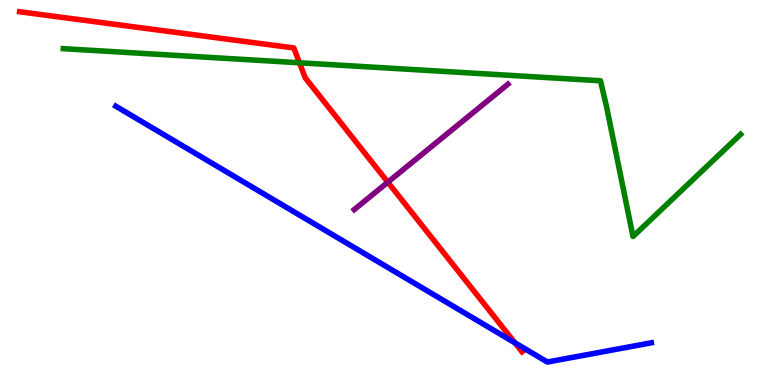[{'lines': ['blue', 'red'], 'intersections': [{'x': 6.64, 'y': 1.1}]}, {'lines': ['green', 'red'], 'intersections': [{'x': 3.86, 'y': 8.37}]}, {'lines': ['purple', 'red'], 'intersections': [{'x': 5.0, 'y': 5.27}]}, {'lines': ['blue', 'green'], 'intersections': []}, {'lines': ['blue', 'purple'], 'intersections': []}, {'lines': ['green', 'purple'], 'intersections': []}]